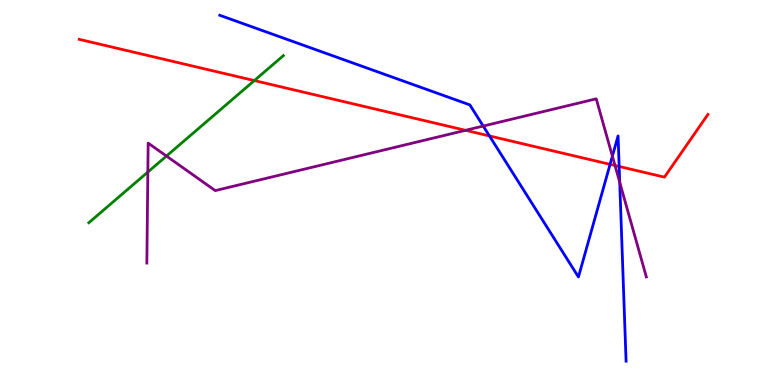[{'lines': ['blue', 'red'], 'intersections': [{'x': 6.32, 'y': 6.47}, {'x': 7.87, 'y': 5.73}, {'x': 7.99, 'y': 5.68}]}, {'lines': ['green', 'red'], 'intersections': [{'x': 3.28, 'y': 7.91}]}, {'lines': ['purple', 'red'], 'intersections': [{'x': 6.01, 'y': 6.62}, {'x': 7.94, 'y': 5.7}]}, {'lines': ['blue', 'green'], 'intersections': []}, {'lines': ['blue', 'purple'], 'intersections': [{'x': 6.24, 'y': 6.73}, {'x': 7.9, 'y': 5.94}, {'x': 8.0, 'y': 5.26}]}, {'lines': ['green', 'purple'], 'intersections': [{'x': 1.91, 'y': 5.53}, {'x': 2.15, 'y': 5.95}]}]